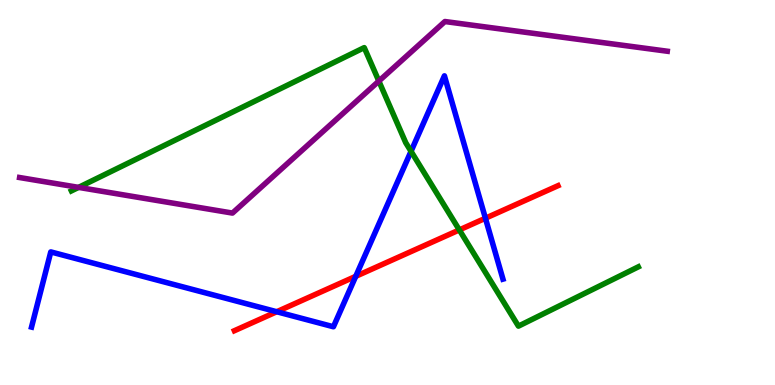[{'lines': ['blue', 'red'], 'intersections': [{'x': 3.57, 'y': 1.9}, {'x': 4.59, 'y': 2.82}, {'x': 6.26, 'y': 4.33}]}, {'lines': ['green', 'red'], 'intersections': [{'x': 5.93, 'y': 4.03}]}, {'lines': ['purple', 'red'], 'intersections': []}, {'lines': ['blue', 'green'], 'intersections': [{'x': 5.3, 'y': 6.07}]}, {'lines': ['blue', 'purple'], 'intersections': []}, {'lines': ['green', 'purple'], 'intersections': [{'x': 1.01, 'y': 5.13}, {'x': 4.89, 'y': 7.89}]}]